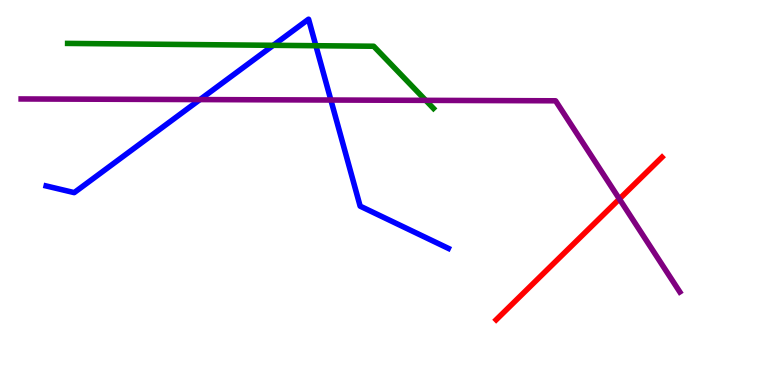[{'lines': ['blue', 'red'], 'intersections': []}, {'lines': ['green', 'red'], 'intersections': []}, {'lines': ['purple', 'red'], 'intersections': [{'x': 7.99, 'y': 4.83}]}, {'lines': ['blue', 'green'], 'intersections': [{'x': 3.53, 'y': 8.82}, {'x': 4.08, 'y': 8.81}]}, {'lines': ['blue', 'purple'], 'intersections': [{'x': 2.58, 'y': 7.41}, {'x': 4.27, 'y': 7.4}]}, {'lines': ['green', 'purple'], 'intersections': [{'x': 5.49, 'y': 7.39}]}]